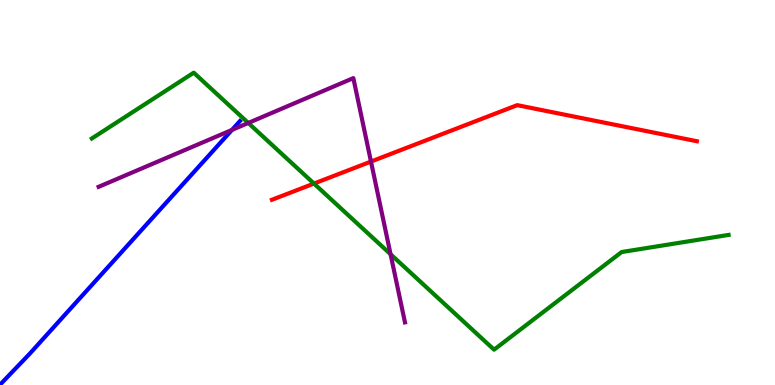[{'lines': ['blue', 'red'], 'intersections': []}, {'lines': ['green', 'red'], 'intersections': [{'x': 4.05, 'y': 5.23}]}, {'lines': ['purple', 'red'], 'intersections': [{'x': 4.79, 'y': 5.8}]}, {'lines': ['blue', 'green'], 'intersections': []}, {'lines': ['blue', 'purple'], 'intersections': [{'x': 2.99, 'y': 6.63}]}, {'lines': ['green', 'purple'], 'intersections': [{'x': 3.2, 'y': 6.81}, {'x': 5.04, 'y': 3.4}]}]